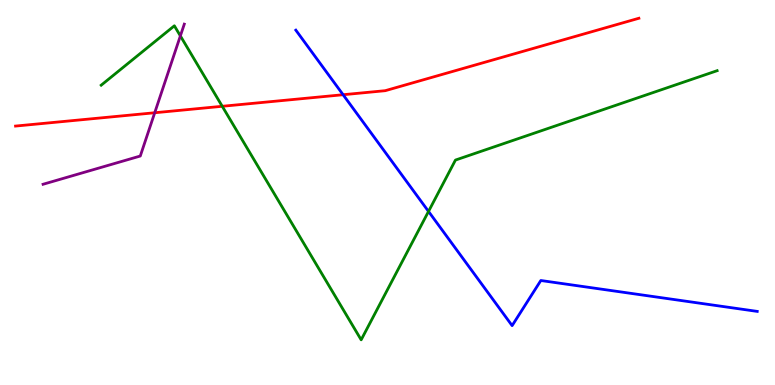[{'lines': ['blue', 'red'], 'intersections': [{'x': 4.43, 'y': 7.54}]}, {'lines': ['green', 'red'], 'intersections': [{'x': 2.87, 'y': 7.24}]}, {'lines': ['purple', 'red'], 'intersections': [{'x': 2.0, 'y': 7.07}]}, {'lines': ['blue', 'green'], 'intersections': [{'x': 5.53, 'y': 4.51}]}, {'lines': ['blue', 'purple'], 'intersections': []}, {'lines': ['green', 'purple'], 'intersections': [{'x': 2.33, 'y': 9.07}]}]